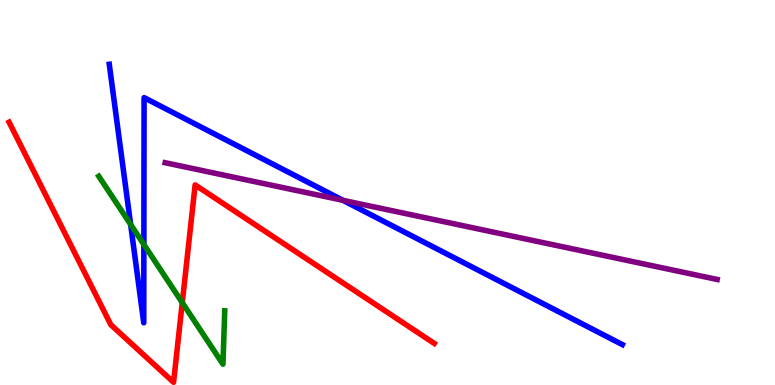[{'lines': ['blue', 'red'], 'intersections': []}, {'lines': ['green', 'red'], 'intersections': [{'x': 2.35, 'y': 2.14}]}, {'lines': ['purple', 'red'], 'intersections': []}, {'lines': ['blue', 'green'], 'intersections': [{'x': 1.69, 'y': 4.17}, {'x': 1.86, 'y': 3.65}]}, {'lines': ['blue', 'purple'], 'intersections': [{'x': 4.43, 'y': 4.8}]}, {'lines': ['green', 'purple'], 'intersections': []}]